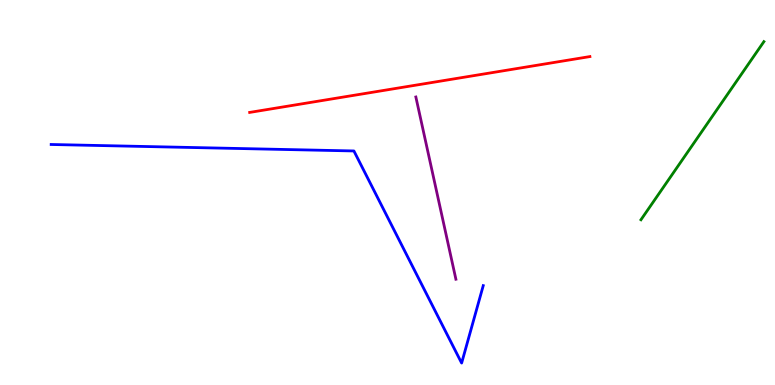[{'lines': ['blue', 'red'], 'intersections': []}, {'lines': ['green', 'red'], 'intersections': []}, {'lines': ['purple', 'red'], 'intersections': []}, {'lines': ['blue', 'green'], 'intersections': []}, {'lines': ['blue', 'purple'], 'intersections': []}, {'lines': ['green', 'purple'], 'intersections': []}]